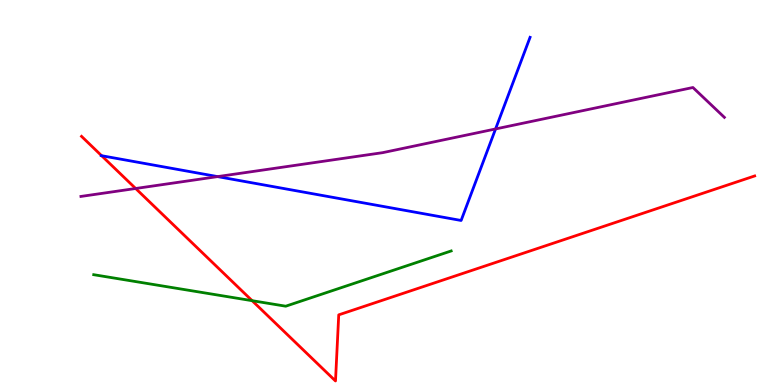[{'lines': ['blue', 'red'], 'intersections': [{'x': 1.31, 'y': 5.96}]}, {'lines': ['green', 'red'], 'intersections': [{'x': 3.25, 'y': 2.19}]}, {'lines': ['purple', 'red'], 'intersections': [{'x': 1.75, 'y': 5.1}]}, {'lines': ['blue', 'green'], 'intersections': []}, {'lines': ['blue', 'purple'], 'intersections': [{'x': 2.81, 'y': 5.41}, {'x': 6.39, 'y': 6.65}]}, {'lines': ['green', 'purple'], 'intersections': []}]